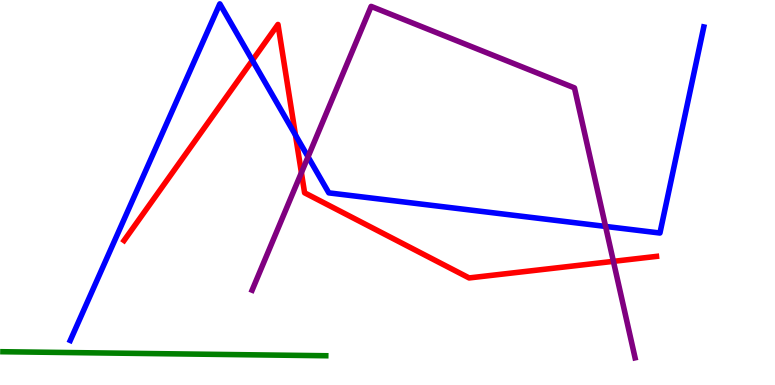[{'lines': ['blue', 'red'], 'intersections': [{'x': 3.26, 'y': 8.43}, {'x': 3.81, 'y': 6.49}]}, {'lines': ['green', 'red'], 'intersections': []}, {'lines': ['purple', 'red'], 'intersections': [{'x': 3.89, 'y': 5.52}, {'x': 7.91, 'y': 3.21}]}, {'lines': ['blue', 'green'], 'intersections': []}, {'lines': ['blue', 'purple'], 'intersections': [{'x': 3.97, 'y': 5.93}, {'x': 7.81, 'y': 4.12}]}, {'lines': ['green', 'purple'], 'intersections': []}]